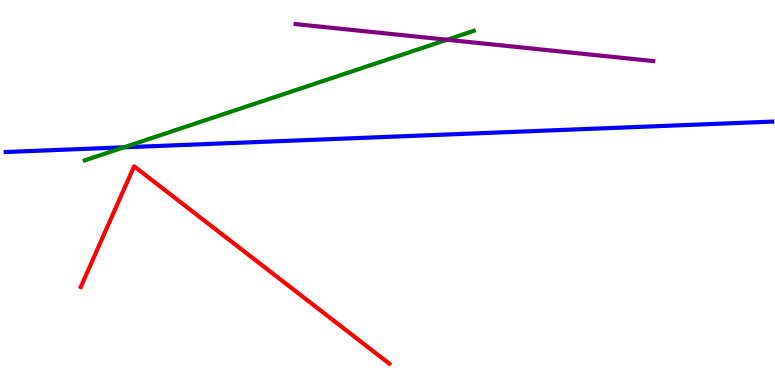[{'lines': ['blue', 'red'], 'intersections': []}, {'lines': ['green', 'red'], 'intersections': []}, {'lines': ['purple', 'red'], 'intersections': []}, {'lines': ['blue', 'green'], 'intersections': [{'x': 1.6, 'y': 6.17}]}, {'lines': ['blue', 'purple'], 'intersections': []}, {'lines': ['green', 'purple'], 'intersections': [{'x': 5.77, 'y': 8.97}]}]